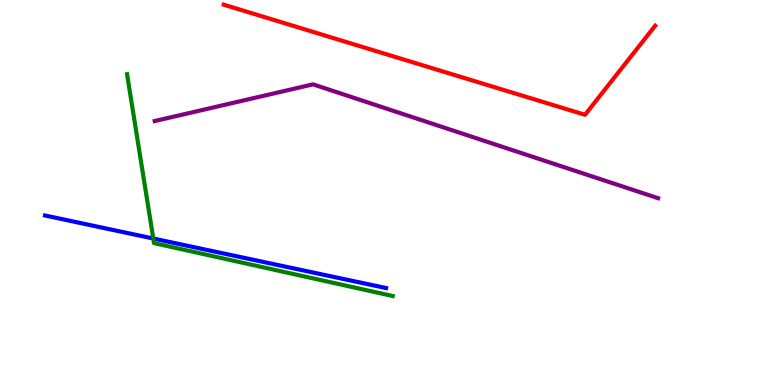[{'lines': ['blue', 'red'], 'intersections': []}, {'lines': ['green', 'red'], 'intersections': []}, {'lines': ['purple', 'red'], 'intersections': []}, {'lines': ['blue', 'green'], 'intersections': [{'x': 1.98, 'y': 3.8}]}, {'lines': ['blue', 'purple'], 'intersections': []}, {'lines': ['green', 'purple'], 'intersections': []}]